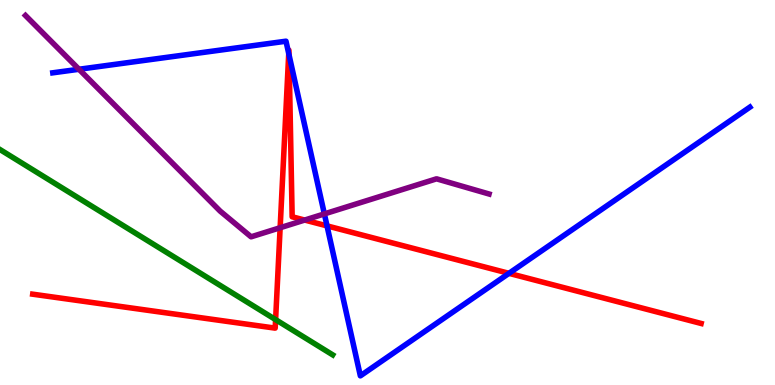[{'lines': ['blue', 'red'], 'intersections': [{'x': 3.73, 'y': 8.61}, {'x': 3.73, 'y': 8.58}, {'x': 4.22, 'y': 4.13}, {'x': 6.57, 'y': 2.9}]}, {'lines': ['green', 'red'], 'intersections': [{'x': 3.56, 'y': 1.7}]}, {'lines': ['purple', 'red'], 'intersections': [{'x': 3.61, 'y': 4.08}, {'x': 3.93, 'y': 4.28}]}, {'lines': ['blue', 'green'], 'intersections': []}, {'lines': ['blue', 'purple'], 'intersections': [{'x': 1.02, 'y': 8.2}, {'x': 4.19, 'y': 4.44}]}, {'lines': ['green', 'purple'], 'intersections': []}]